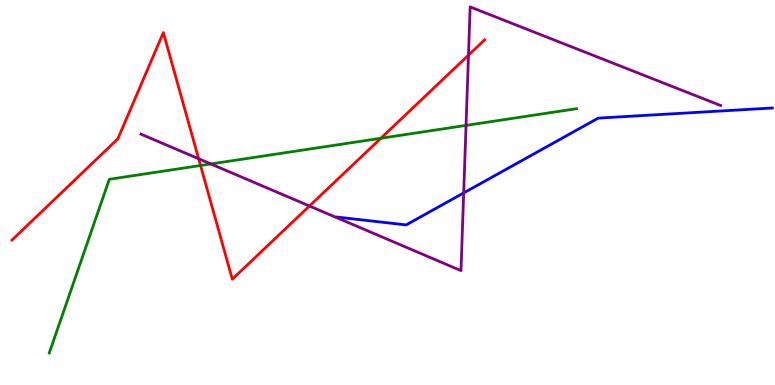[{'lines': ['blue', 'red'], 'intersections': []}, {'lines': ['green', 'red'], 'intersections': [{'x': 2.59, 'y': 5.7}, {'x': 4.91, 'y': 6.41}]}, {'lines': ['purple', 'red'], 'intersections': [{'x': 2.56, 'y': 5.88}, {'x': 3.99, 'y': 4.65}, {'x': 6.04, 'y': 8.57}]}, {'lines': ['blue', 'green'], 'intersections': []}, {'lines': ['blue', 'purple'], 'intersections': [{'x': 5.98, 'y': 4.99}]}, {'lines': ['green', 'purple'], 'intersections': [{'x': 2.72, 'y': 5.74}, {'x': 6.01, 'y': 6.74}]}]